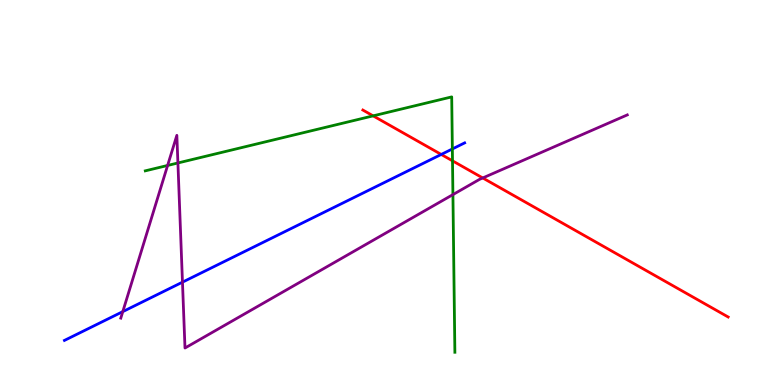[{'lines': ['blue', 'red'], 'intersections': [{'x': 5.69, 'y': 5.99}]}, {'lines': ['green', 'red'], 'intersections': [{'x': 4.81, 'y': 6.99}, {'x': 5.84, 'y': 5.82}]}, {'lines': ['purple', 'red'], 'intersections': [{'x': 6.23, 'y': 5.38}]}, {'lines': ['blue', 'green'], 'intersections': [{'x': 5.84, 'y': 6.13}]}, {'lines': ['blue', 'purple'], 'intersections': [{'x': 1.58, 'y': 1.91}, {'x': 2.35, 'y': 2.67}]}, {'lines': ['green', 'purple'], 'intersections': [{'x': 2.16, 'y': 5.7}, {'x': 2.3, 'y': 5.77}, {'x': 5.84, 'y': 4.95}]}]